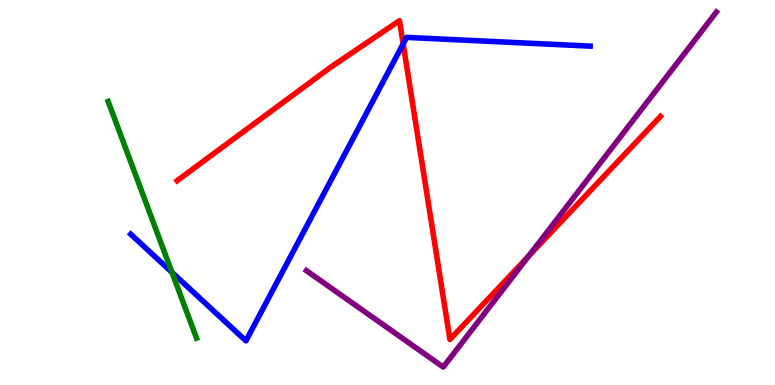[{'lines': ['blue', 'red'], 'intersections': [{'x': 5.2, 'y': 8.86}]}, {'lines': ['green', 'red'], 'intersections': []}, {'lines': ['purple', 'red'], 'intersections': [{'x': 6.82, 'y': 3.35}]}, {'lines': ['blue', 'green'], 'intersections': [{'x': 2.22, 'y': 2.93}]}, {'lines': ['blue', 'purple'], 'intersections': []}, {'lines': ['green', 'purple'], 'intersections': []}]